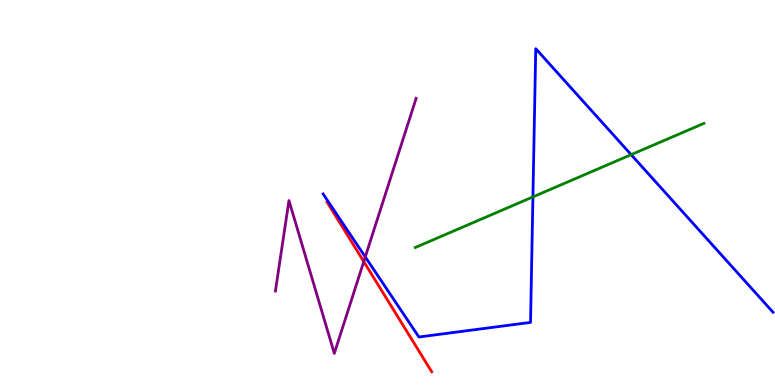[{'lines': ['blue', 'red'], 'intersections': []}, {'lines': ['green', 'red'], 'intersections': []}, {'lines': ['purple', 'red'], 'intersections': [{'x': 4.69, 'y': 3.21}]}, {'lines': ['blue', 'green'], 'intersections': [{'x': 6.88, 'y': 4.89}, {'x': 8.14, 'y': 5.98}]}, {'lines': ['blue', 'purple'], 'intersections': [{'x': 4.71, 'y': 3.33}]}, {'lines': ['green', 'purple'], 'intersections': []}]